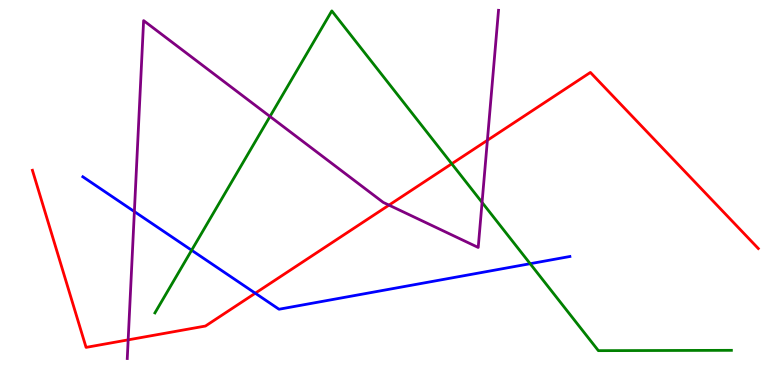[{'lines': ['blue', 'red'], 'intersections': [{'x': 3.29, 'y': 2.38}]}, {'lines': ['green', 'red'], 'intersections': [{'x': 5.83, 'y': 5.75}]}, {'lines': ['purple', 'red'], 'intersections': [{'x': 1.65, 'y': 1.17}, {'x': 5.02, 'y': 4.67}, {'x': 6.29, 'y': 6.36}]}, {'lines': ['blue', 'green'], 'intersections': [{'x': 2.47, 'y': 3.5}, {'x': 6.84, 'y': 3.15}]}, {'lines': ['blue', 'purple'], 'intersections': [{'x': 1.73, 'y': 4.5}]}, {'lines': ['green', 'purple'], 'intersections': [{'x': 3.48, 'y': 6.97}, {'x': 6.22, 'y': 4.74}]}]